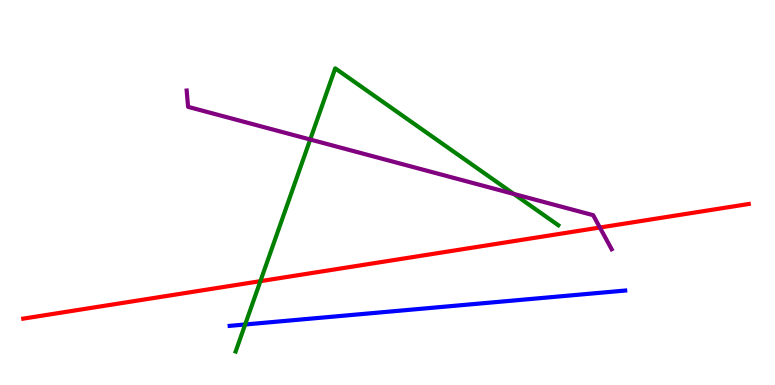[{'lines': ['blue', 'red'], 'intersections': []}, {'lines': ['green', 'red'], 'intersections': [{'x': 3.36, 'y': 2.7}]}, {'lines': ['purple', 'red'], 'intersections': [{'x': 7.74, 'y': 4.09}]}, {'lines': ['blue', 'green'], 'intersections': [{'x': 3.16, 'y': 1.57}]}, {'lines': ['blue', 'purple'], 'intersections': []}, {'lines': ['green', 'purple'], 'intersections': [{'x': 4.0, 'y': 6.38}, {'x': 6.63, 'y': 4.96}]}]